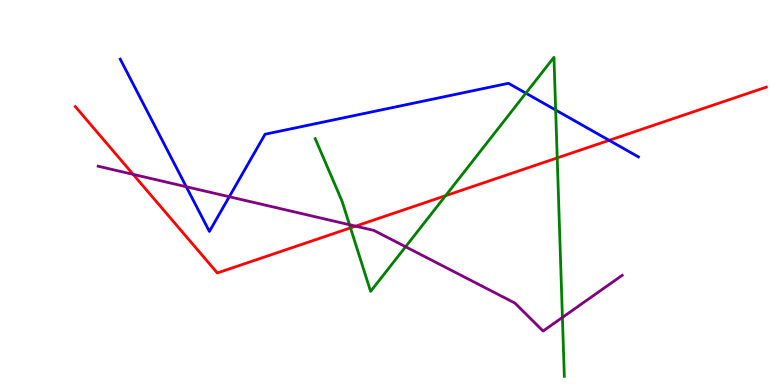[{'lines': ['blue', 'red'], 'intersections': [{'x': 7.86, 'y': 6.36}]}, {'lines': ['green', 'red'], 'intersections': [{'x': 4.52, 'y': 4.08}, {'x': 5.75, 'y': 4.92}, {'x': 7.19, 'y': 5.9}]}, {'lines': ['purple', 'red'], 'intersections': [{'x': 1.72, 'y': 5.47}, {'x': 4.59, 'y': 4.13}]}, {'lines': ['blue', 'green'], 'intersections': [{'x': 6.79, 'y': 7.58}, {'x': 7.17, 'y': 7.14}]}, {'lines': ['blue', 'purple'], 'intersections': [{'x': 2.4, 'y': 5.15}, {'x': 2.96, 'y': 4.89}]}, {'lines': ['green', 'purple'], 'intersections': [{'x': 4.51, 'y': 4.16}, {'x': 5.23, 'y': 3.59}, {'x': 7.26, 'y': 1.75}]}]